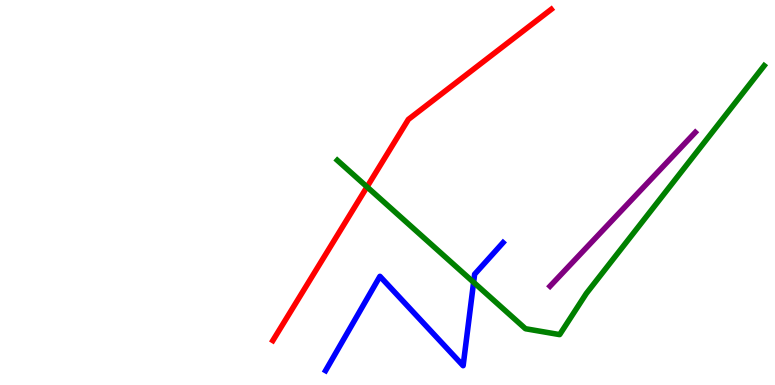[{'lines': ['blue', 'red'], 'intersections': []}, {'lines': ['green', 'red'], 'intersections': [{'x': 4.74, 'y': 5.15}]}, {'lines': ['purple', 'red'], 'intersections': []}, {'lines': ['blue', 'green'], 'intersections': [{'x': 6.11, 'y': 2.67}]}, {'lines': ['blue', 'purple'], 'intersections': []}, {'lines': ['green', 'purple'], 'intersections': []}]